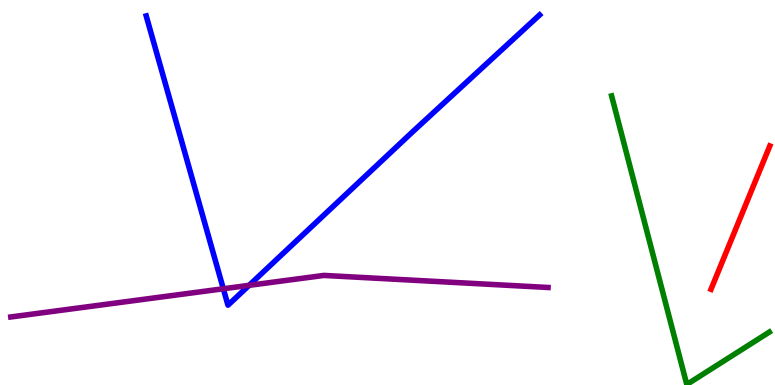[{'lines': ['blue', 'red'], 'intersections': []}, {'lines': ['green', 'red'], 'intersections': []}, {'lines': ['purple', 'red'], 'intersections': []}, {'lines': ['blue', 'green'], 'intersections': []}, {'lines': ['blue', 'purple'], 'intersections': [{'x': 2.88, 'y': 2.5}, {'x': 3.21, 'y': 2.59}]}, {'lines': ['green', 'purple'], 'intersections': []}]